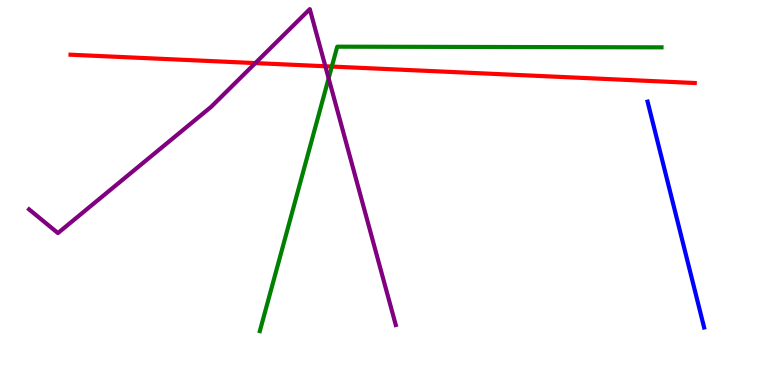[{'lines': ['blue', 'red'], 'intersections': []}, {'lines': ['green', 'red'], 'intersections': [{'x': 4.28, 'y': 8.27}]}, {'lines': ['purple', 'red'], 'intersections': [{'x': 3.29, 'y': 8.36}, {'x': 4.2, 'y': 8.28}]}, {'lines': ['blue', 'green'], 'intersections': []}, {'lines': ['blue', 'purple'], 'intersections': []}, {'lines': ['green', 'purple'], 'intersections': [{'x': 4.24, 'y': 7.97}]}]